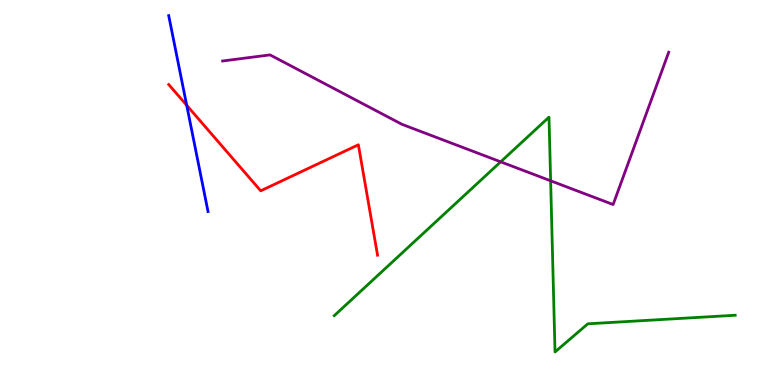[{'lines': ['blue', 'red'], 'intersections': [{'x': 2.41, 'y': 7.26}]}, {'lines': ['green', 'red'], 'intersections': []}, {'lines': ['purple', 'red'], 'intersections': []}, {'lines': ['blue', 'green'], 'intersections': []}, {'lines': ['blue', 'purple'], 'intersections': []}, {'lines': ['green', 'purple'], 'intersections': [{'x': 6.46, 'y': 5.8}, {'x': 7.1, 'y': 5.3}]}]